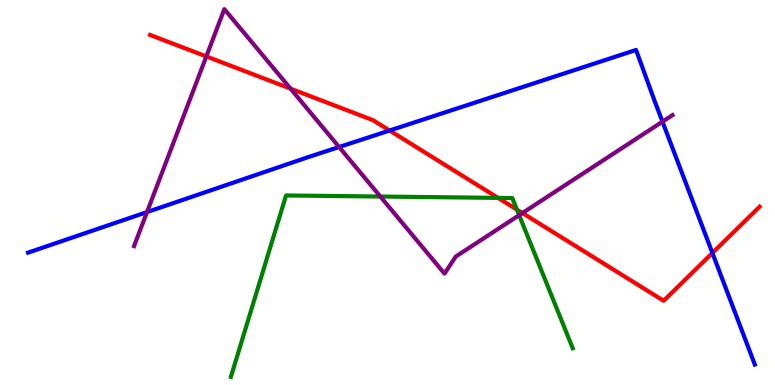[{'lines': ['blue', 'red'], 'intersections': [{'x': 5.03, 'y': 6.61}, {'x': 9.19, 'y': 3.43}]}, {'lines': ['green', 'red'], 'intersections': [{'x': 6.43, 'y': 4.86}, {'x': 6.67, 'y': 4.56}]}, {'lines': ['purple', 'red'], 'intersections': [{'x': 2.66, 'y': 8.53}, {'x': 3.75, 'y': 7.7}, {'x': 6.74, 'y': 4.47}]}, {'lines': ['blue', 'green'], 'intersections': []}, {'lines': ['blue', 'purple'], 'intersections': [{'x': 1.9, 'y': 4.49}, {'x': 4.38, 'y': 6.18}, {'x': 8.55, 'y': 6.84}]}, {'lines': ['green', 'purple'], 'intersections': [{'x': 4.91, 'y': 4.9}, {'x': 6.7, 'y': 4.41}]}]